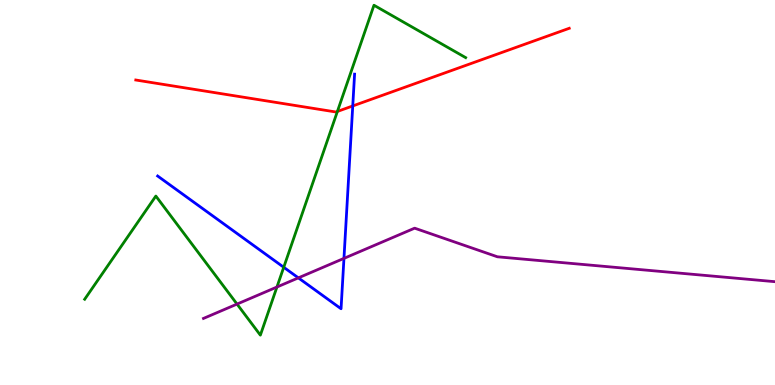[{'lines': ['blue', 'red'], 'intersections': [{'x': 4.55, 'y': 7.25}]}, {'lines': ['green', 'red'], 'intersections': [{'x': 4.35, 'y': 7.11}]}, {'lines': ['purple', 'red'], 'intersections': []}, {'lines': ['blue', 'green'], 'intersections': [{'x': 3.66, 'y': 3.06}]}, {'lines': ['blue', 'purple'], 'intersections': [{'x': 3.85, 'y': 2.78}, {'x': 4.44, 'y': 3.29}]}, {'lines': ['green', 'purple'], 'intersections': [{'x': 3.06, 'y': 2.1}, {'x': 3.57, 'y': 2.54}]}]